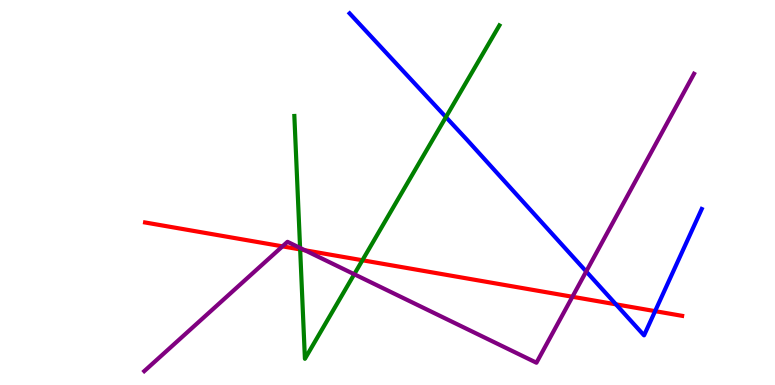[{'lines': ['blue', 'red'], 'intersections': [{'x': 7.95, 'y': 2.1}, {'x': 8.45, 'y': 1.92}]}, {'lines': ['green', 'red'], 'intersections': [{'x': 3.87, 'y': 3.52}, {'x': 4.68, 'y': 3.24}]}, {'lines': ['purple', 'red'], 'intersections': [{'x': 3.64, 'y': 3.6}, {'x': 3.93, 'y': 3.5}, {'x': 7.39, 'y': 2.29}]}, {'lines': ['blue', 'green'], 'intersections': [{'x': 5.75, 'y': 6.96}]}, {'lines': ['blue', 'purple'], 'intersections': [{'x': 7.56, 'y': 2.95}]}, {'lines': ['green', 'purple'], 'intersections': [{'x': 3.87, 'y': 3.56}, {'x': 4.57, 'y': 2.88}]}]